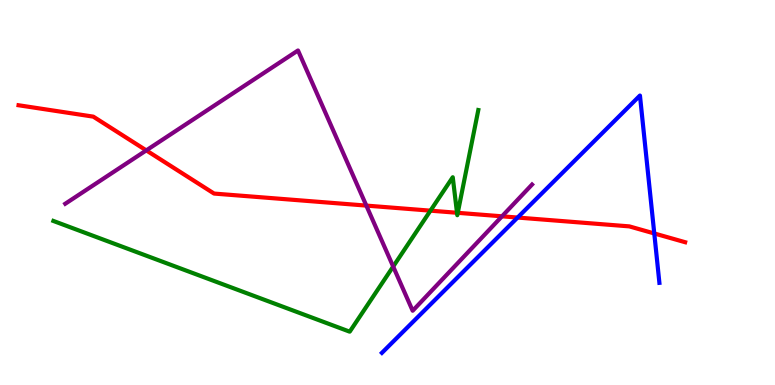[{'lines': ['blue', 'red'], 'intersections': [{'x': 6.68, 'y': 4.35}, {'x': 8.44, 'y': 3.94}]}, {'lines': ['green', 'red'], 'intersections': [{'x': 5.55, 'y': 4.53}, {'x': 5.9, 'y': 4.47}, {'x': 5.91, 'y': 4.47}]}, {'lines': ['purple', 'red'], 'intersections': [{'x': 1.89, 'y': 6.09}, {'x': 4.73, 'y': 4.66}, {'x': 6.48, 'y': 4.38}]}, {'lines': ['blue', 'green'], 'intersections': []}, {'lines': ['blue', 'purple'], 'intersections': []}, {'lines': ['green', 'purple'], 'intersections': [{'x': 5.07, 'y': 3.08}]}]